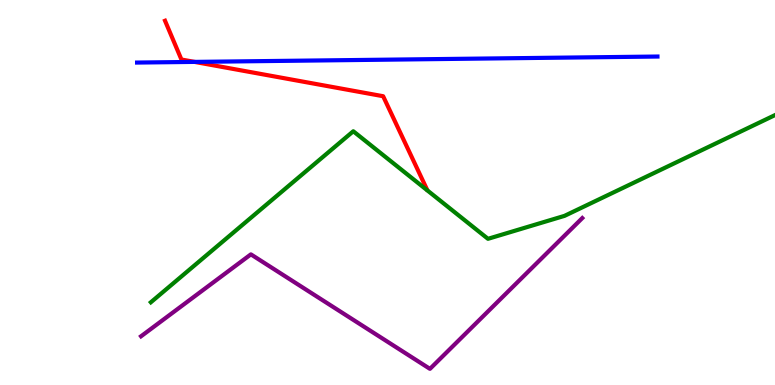[{'lines': ['blue', 'red'], 'intersections': [{'x': 2.51, 'y': 8.39}]}, {'lines': ['green', 'red'], 'intersections': []}, {'lines': ['purple', 'red'], 'intersections': []}, {'lines': ['blue', 'green'], 'intersections': []}, {'lines': ['blue', 'purple'], 'intersections': []}, {'lines': ['green', 'purple'], 'intersections': []}]